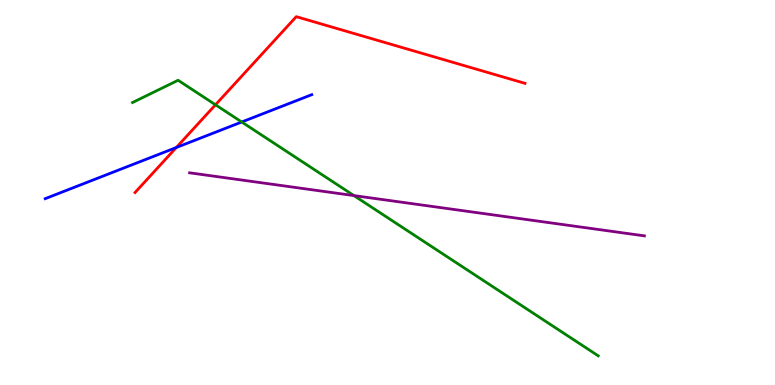[{'lines': ['blue', 'red'], 'intersections': [{'x': 2.27, 'y': 6.17}]}, {'lines': ['green', 'red'], 'intersections': [{'x': 2.78, 'y': 7.28}]}, {'lines': ['purple', 'red'], 'intersections': []}, {'lines': ['blue', 'green'], 'intersections': [{'x': 3.12, 'y': 6.83}]}, {'lines': ['blue', 'purple'], 'intersections': []}, {'lines': ['green', 'purple'], 'intersections': [{'x': 4.57, 'y': 4.92}]}]